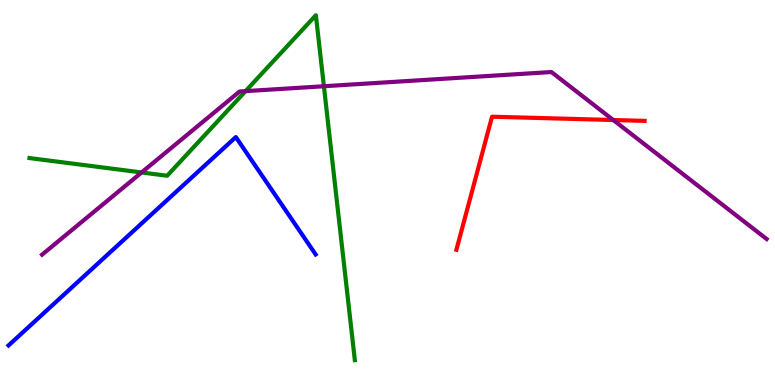[{'lines': ['blue', 'red'], 'intersections': []}, {'lines': ['green', 'red'], 'intersections': []}, {'lines': ['purple', 'red'], 'intersections': [{'x': 7.91, 'y': 6.88}]}, {'lines': ['blue', 'green'], 'intersections': []}, {'lines': ['blue', 'purple'], 'intersections': []}, {'lines': ['green', 'purple'], 'intersections': [{'x': 1.83, 'y': 5.52}, {'x': 3.17, 'y': 7.63}, {'x': 4.18, 'y': 7.76}]}]